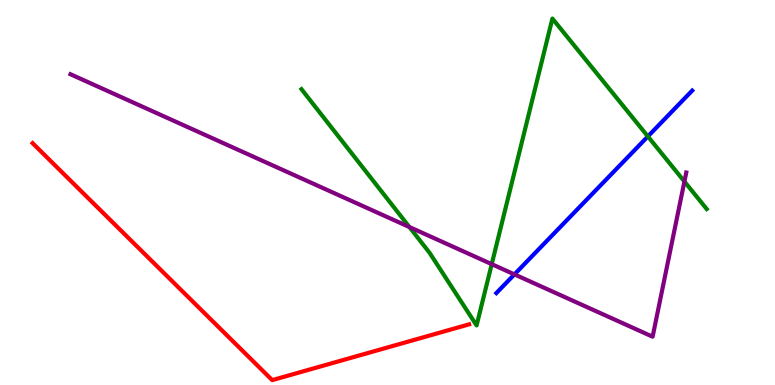[{'lines': ['blue', 'red'], 'intersections': []}, {'lines': ['green', 'red'], 'intersections': []}, {'lines': ['purple', 'red'], 'intersections': []}, {'lines': ['blue', 'green'], 'intersections': [{'x': 8.36, 'y': 6.46}]}, {'lines': ['blue', 'purple'], 'intersections': [{'x': 6.64, 'y': 2.87}]}, {'lines': ['green', 'purple'], 'intersections': [{'x': 5.28, 'y': 4.1}, {'x': 6.34, 'y': 3.14}, {'x': 8.83, 'y': 5.29}]}]